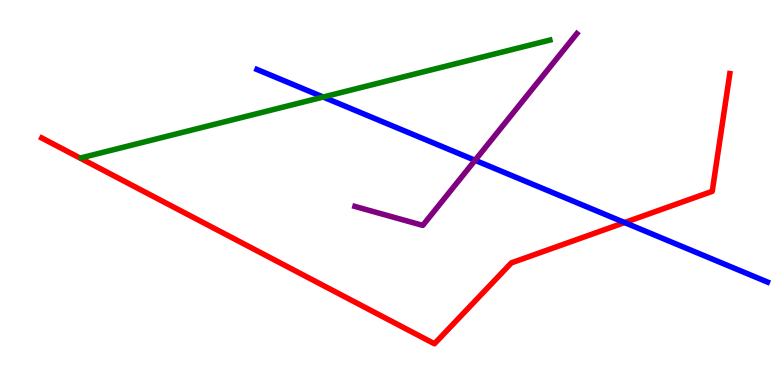[{'lines': ['blue', 'red'], 'intersections': [{'x': 8.06, 'y': 4.22}]}, {'lines': ['green', 'red'], 'intersections': []}, {'lines': ['purple', 'red'], 'intersections': []}, {'lines': ['blue', 'green'], 'intersections': [{'x': 4.17, 'y': 7.48}]}, {'lines': ['blue', 'purple'], 'intersections': [{'x': 6.13, 'y': 5.84}]}, {'lines': ['green', 'purple'], 'intersections': []}]